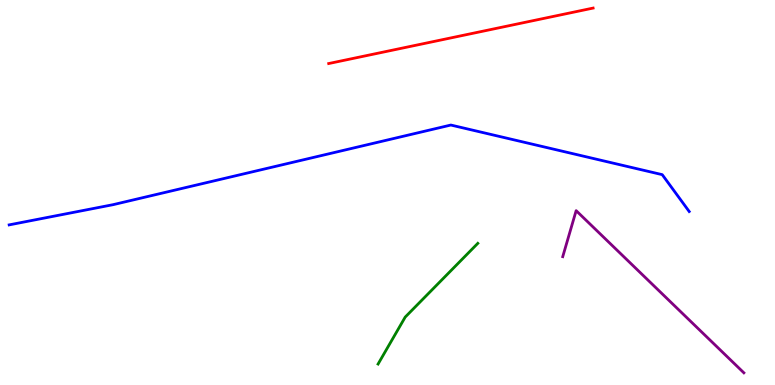[{'lines': ['blue', 'red'], 'intersections': []}, {'lines': ['green', 'red'], 'intersections': []}, {'lines': ['purple', 'red'], 'intersections': []}, {'lines': ['blue', 'green'], 'intersections': []}, {'lines': ['blue', 'purple'], 'intersections': []}, {'lines': ['green', 'purple'], 'intersections': []}]